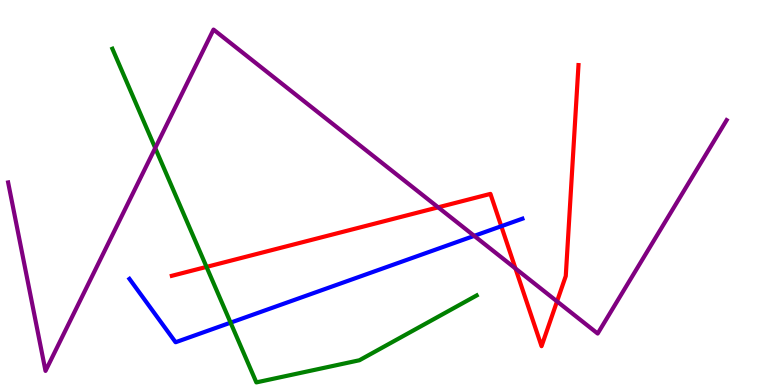[{'lines': ['blue', 'red'], 'intersections': [{'x': 6.47, 'y': 4.12}]}, {'lines': ['green', 'red'], 'intersections': [{'x': 2.66, 'y': 3.07}]}, {'lines': ['purple', 'red'], 'intersections': [{'x': 5.65, 'y': 4.61}, {'x': 6.65, 'y': 3.03}, {'x': 7.19, 'y': 2.17}]}, {'lines': ['blue', 'green'], 'intersections': [{'x': 2.98, 'y': 1.62}]}, {'lines': ['blue', 'purple'], 'intersections': [{'x': 6.12, 'y': 3.87}]}, {'lines': ['green', 'purple'], 'intersections': [{'x': 2.0, 'y': 6.16}]}]